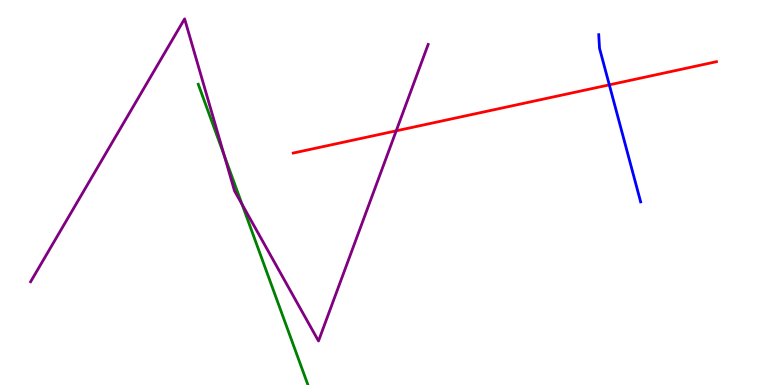[{'lines': ['blue', 'red'], 'intersections': [{'x': 7.86, 'y': 7.8}]}, {'lines': ['green', 'red'], 'intersections': []}, {'lines': ['purple', 'red'], 'intersections': [{'x': 5.11, 'y': 6.6}]}, {'lines': ['blue', 'green'], 'intersections': []}, {'lines': ['blue', 'purple'], 'intersections': []}, {'lines': ['green', 'purple'], 'intersections': [{'x': 2.89, 'y': 5.96}, {'x': 3.12, 'y': 4.69}]}]